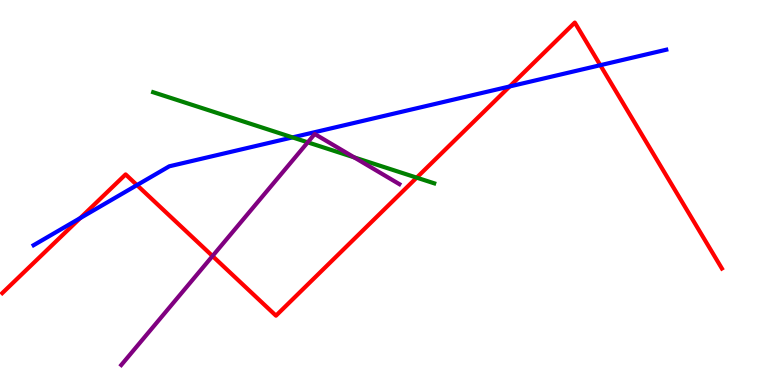[{'lines': ['blue', 'red'], 'intersections': [{'x': 1.04, 'y': 4.34}, {'x': 1.77, 'y': 5.19}, {'x': 6.58, 'y': 7.75}, {'x': 7.75, 'y': 8.31}]}, {'lines': ['green', 'red'], 'intersections': [{'x': 5.38, 'y': 5.39}]}, {'lines': ['purple', 'red'], 'intersections': [{'x': 2.74, 'y': 3.35}]}, {'lines': ['blue', 'green'], 'intersections': [{'x': 3.77, 'y': 6.43}]}, {'lines': ['blue', 'purple'], 'intersections': []}, {'lines': ['green', 'purple'], 'intersections': [{'x': 3.97, 'y': 6.3}, {'x': 4.57, 'y': 5.91}]}]